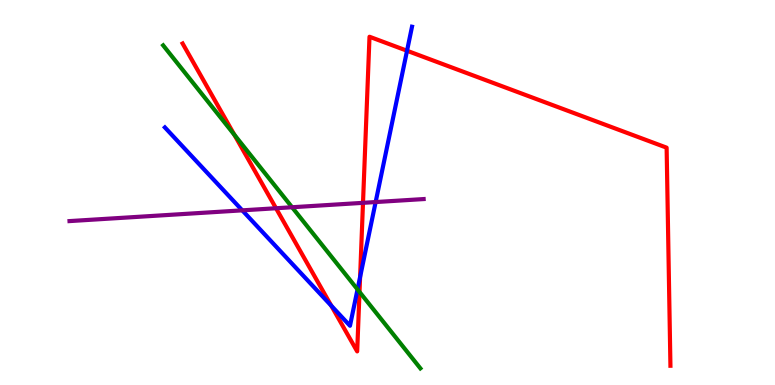[{'lines': ['blue', 'red'], 'intersections': [{'x': 4.27, 'y': 2.06}, {'x': 4.65, 'y': 2.8}, {'x': 5.25, 'y': 8.68}]}, {'lines': ['green', 'red'], 'intersections': [{'x': 3.02, 'y': 6.5}, {'x': 4.64, 'y': 2.42}]}, {'lines': ['purple', 'red'], 'intersections': [{'x': 3.56, 'y': 4.59}, {'x': 4.68, 'y': 4.73}]}, {'lines': ['blue', 'green'], 'intersections': [{'x': 4.61, 'y': 2.48}]}, {'lines': ['blue', 'purple'], 'intersections': [{'x': 3.13, 'y': 4.54}, {'x': 4.85, 'y': 4.75}]}, {'lines': ['green', 'purple'], 'intersections': [{'x': 3.77, 'y': 4.62}]}]